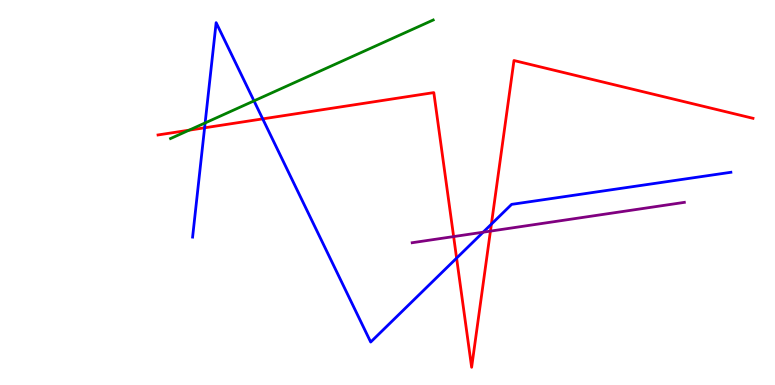[{'lines': ['blue', 'red'], 'intersections': [{'x': 2.64, 'y': 6.68}, {'x': 3.39, 'y': 6.91}, {'x': 5.89, 'y': 3.3}, {'x': 6.34, 'y': 4.18}]}, {'lines': ['green', 'red'], 'intersections': [{'x': 2.44, 'y': 6.62}]}, {'lines': ['purple', 'red'], 'intersections': [{'x': 5.85, 'y': 3.86}, {'x': 6.33, 'y': 4.0}]}, {'lines': ['blue', 'green'], 'intersections': [{'x': 2.65, 'y': 6.81}, {'x': 3.28, 'y': 7.38}]}, {'lines': ['blue', 'purple'], 'intersections': [{'x': 6.23, 'y': 3.97}]}, {'lines': ['green', 'purple'], 'intersections': []}]